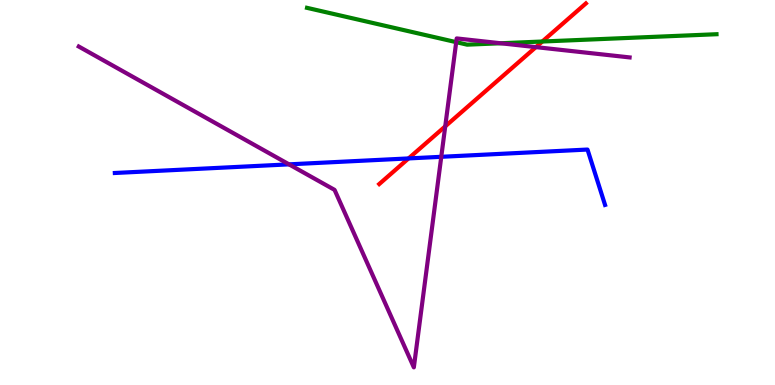[{'lines': ['blue', 'red'], 'intersections': [{'x': 5.27, 'y': 5.89}]}, {'lines': ['green', 'red'], 'intersections': [{'x': 7.0, 'y': 8.92}]}, {'lines': ['purple', 'red'], 'intersections': [{'x': 5.74, 'y': 6.72}, {'x': 6.91, 'y': 8.78}]}, {'lines': ['blue', 'green'], 'intersections': []}, {'lines': ['blue', 'purple'], 'intersections': [{'x': 3.73, 'y': 5.73}, {'x': 5.69, 'y': 5.93}]}, {'lines': ['green', 'purple'], 'intersections': [{'x': 5.89, 'y': 8.91}, {'x': 6.46, 'y': 8.88}]}]